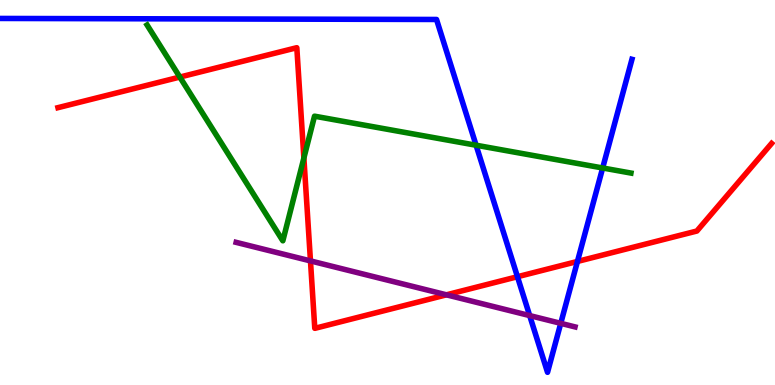[{'lines': ['blue', 'red'], 'intersections': [{'x': 6.68, 'y': 2.81}, {'x': 7.45, 'y': 3.21}]}, {'lines': ['green', 'red'], 'intersections': [{'x': 2.32, 'y': 8.0}, {'x': 3.92, 'y': 5.9}]}, {'lines': ['purple', 'red'], 'intersections': [{'x': 4.01, 'y': 3.22}, {'x': 5.76, 'y': 2.34}]}, {'lines': ['blue', 'green'], 'intersections': [{'x': 6.14, 'y': 6.23}, {'x': 7.78, 'y': 5.64}]}, {'lines': ['blue', 'purple'], 'intersections': [{'x': 6.83, 'y': 1.8}, {'x': 7.24, 'y': 1.6}]}, {'lines': ['green', 'purple'], 'intersections': []}]